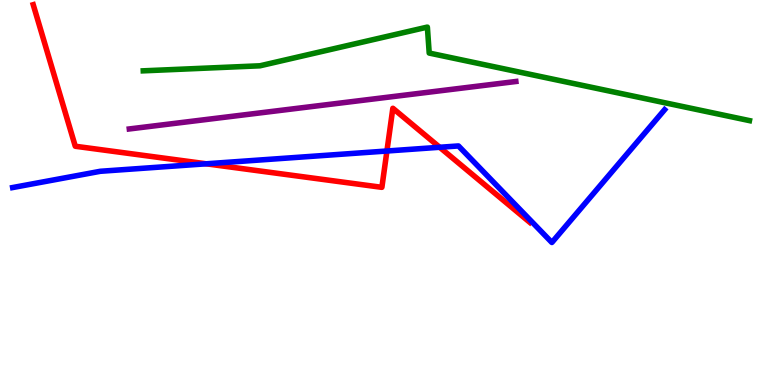[{'lines': ['blue', 'red'], 'intersections': [{'x': 2.66, 'y': 5.75}, {'x': 4.99, 'y': 6.08}, {'x': 5.67, 'y': 6.17}]}, {'lines': ['green', 'red'], 'intersections': []}, {'lines': ['purple', 'red'], 'intersections': []}, {'lines': ['blue', 'green'], 'intersections': []}, {'lines': ['blue', 'purple'], 'intersections': []}, {'lines': ['green', 'purple'], 'intersections': []}]